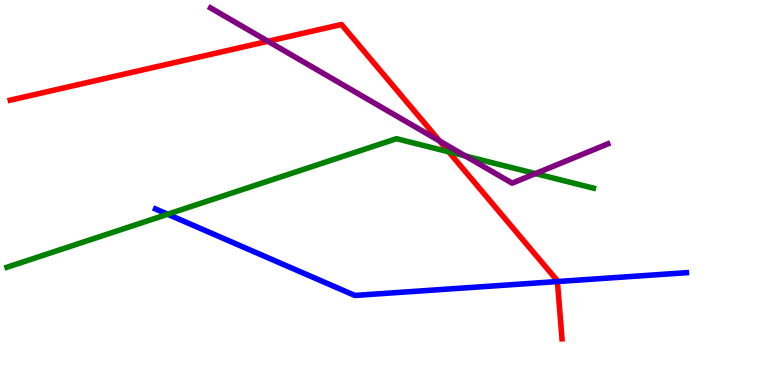[{'lines': ['blue', 'red'], 'intersections': [{'x': 7.19, 'y': 2.69}]}, {'lines': ['green', 'red'], 'intersections': [{'x': 5.79, 'y': 6.06}]}, {'lines': ['purple', 'red'], 'intersections': [{'x': 3.46, 'y': 8.93}, {'x': 5.67, 'y': 6.34}]}, {'lines': ['blue', 'green'], 'intersections': [{'x': 2.16, 'y': 4.44}]}, {'lines': ['blue', 'purple'], 'intersections': []}, {'lines': ['green', 'purple'], 'intersections': [{'x': 6.0, 'y': 5.95}, {'x': 6.91, 'y': 5.49}]}]